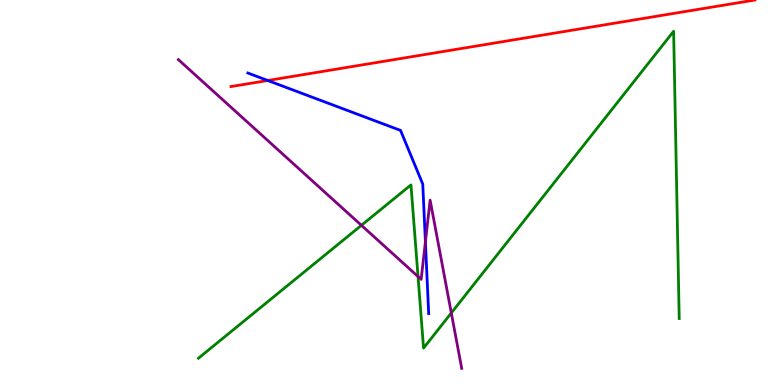[{'lines': ['blue', 'red'], 'intersections': [{'x': 3.45, 'y': 7.91}]}, {'lines': ['green', 'red'], 'intersections': []}, {'lines': ['purple', 'red'], 'intersections': []}, {'lines': ['blue', 'green'], 'intersections': []}, {'lines': ['blue', 'purple'], 'intersections': [{'x': 5.49, 'y': 3.72}]}, {'lines': ['green', 'purple'], 'intersections': [{'x': 4.66, 'y': 4.15}, {'x': 5.39, 'y': 2.82}, {'x': 5.82, 'y': 1.87}]}]